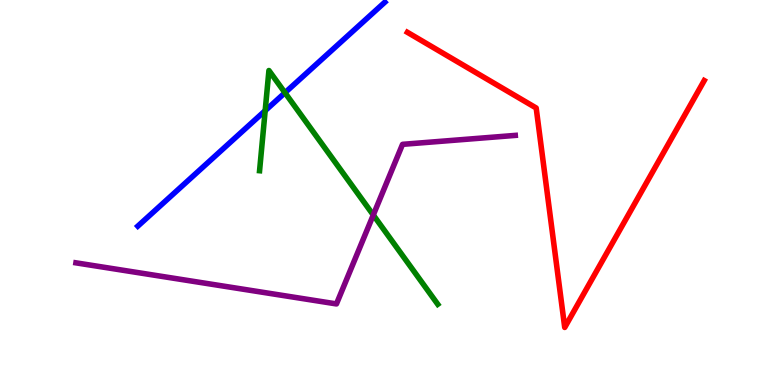[{'lines': ['blue', 'red'], 'intersections': []}, {'lines': ['green', 'red'], 'intersections': []}, {'lines': ['purple', 'red'], 'intersections': []}, {'lines': ['blue', 'green'], 'intersections': [{'x': 3.42, 'y': 7.13}, {'x': 3.68, 'y': 7.59}]}, {'lines': ['blue', 'purple'], 'intersections': []}, {'lines': ['green', 'purple'], 'intersections': [{'x': 4.82, 'y': 4.42}]}]